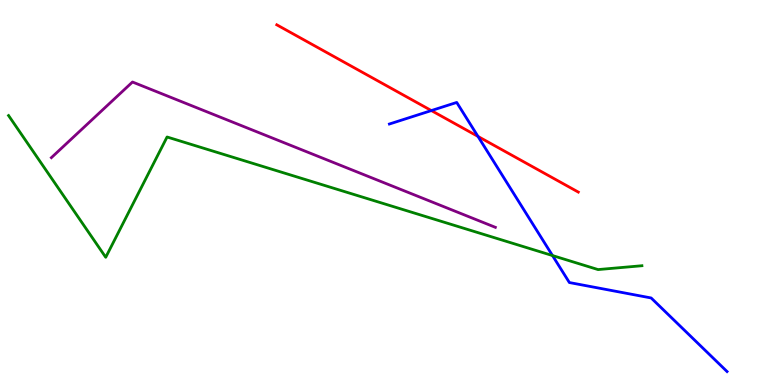[{'lines': ['blue', 'red'], 'intersections': [{'x': 5.57, 'y': 7.13}, {'x': 6.17, 'y': 6.46}]}, {'lines': ['green', 'red'], 'intersections': []}, {'lines': ['purple', 'red'], 'intersections': []}, {'lines': ['blue', 'green'], 'intersections': [{'x': 7.13, 'y': 3.36}]}, {'lines': ['blue', 'purple'], 'intersections': []}, {'lines': ['green', 'purple'], 'intersections': []}]